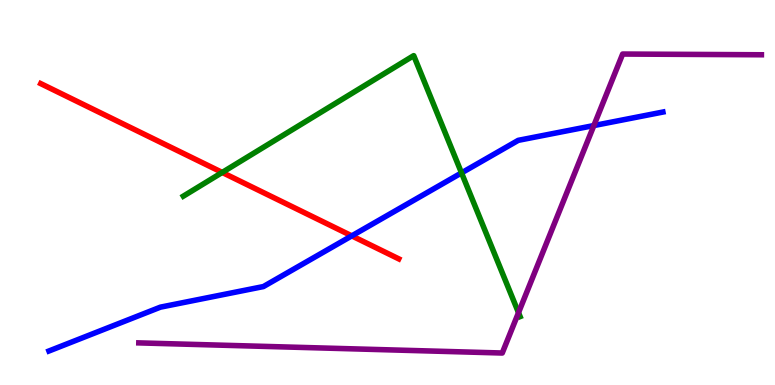[{'lines': ['blue', 'red'], 'intersections': [{'x': 4.54, 'y': 3.87}]}, {'lines': ['green', 'red'], 'intersections': [{'x': 2.87, 'y': 5.52}]}, {'lines': ['purple', 'red'], 'intersections': []}, {'lines': ['blue', 'green'], 'intersections': [{'x': 5.96, 'y': 5.51}]}, {'lines': ['blue', 'purple'], 'intersections': [{'x': 7.66, 'y': 6.74}]}, {'lines': ['green', 'purple'], 'intersections': [{'x': 6.69, 'y': 1.88}]}]